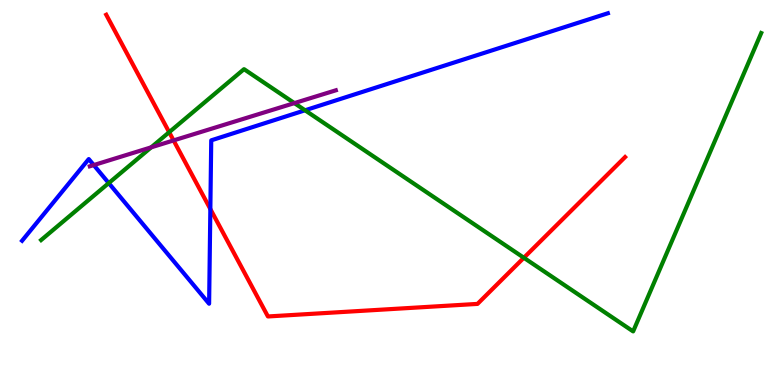[{'lines': ['blue', 'red'], 'intersections': [{'x': 2.71, 'y': 4.57}]}, {'lines': ['green', 'red'], 'intersections': [{'x': 2.18, 'y': 6.57}, {'x': 6.76, 'y': 3.3}]}, {'lines': ['purple', 'red'], 'intersections': [{'x': 2.24, 'y': 6.35}]}, {'lines': ['blue', 'green'], 'intersections': [{'x': 1.4, 'y': 5.24}, {'x': 3.94, 'y': 7.14}]}, {'lines': ['blue', 'purple'], 'intersections': [{'x': 1.21, 'y': 5.71}]}, {'lines': ['green', 'purple'], 'intersections': [{'x': 1.95, 'y': 6.17}, {'x': 3.8, 'y': 7.32}]}]